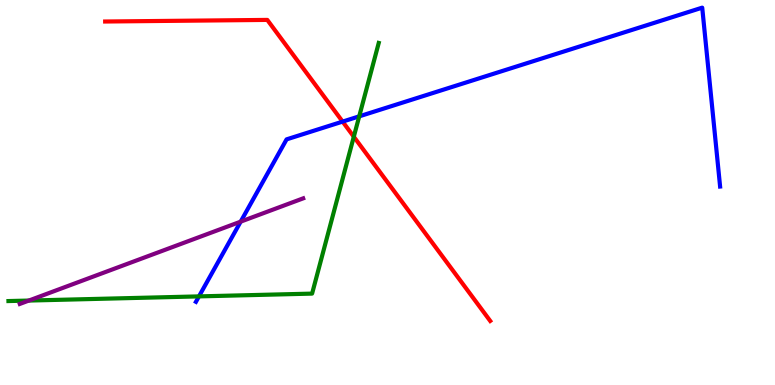[{'lines': ['blue', 'red'], 'intersections': [{'x': 4.42, 'y': 6.84}]}, {'lines': ['green', 'red'], 'intersections': [{'x': 4.57, 'y': 6.45}]}, {'lines': ['purple', 'red'], 'intersections': []}, {'lines': ['blue', 'green'], 'intersections': [{'x': 2.57, 'y': 2.3}, {'x': 4.64, 'y': 6.98}]}, {'lines': ['blue', 'purple'], 'intersections': [{'x': 3.11, 'y': 4.24}]}, {'lines': ['green', 'purple'], 'intersections': [{'x': 0.372, 'y': 2.19}]}]